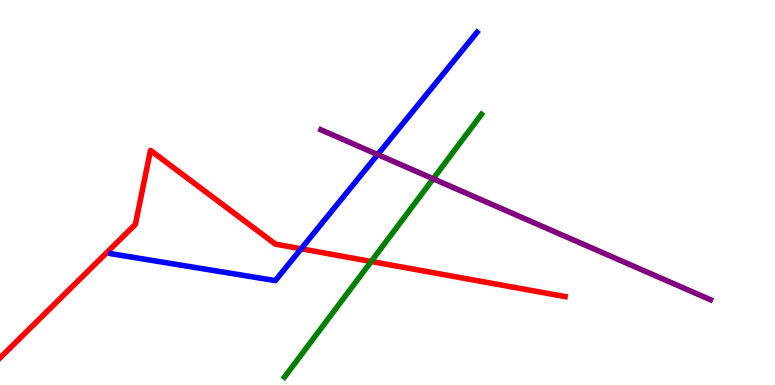[{'lines': ['blue', 'red'], 'intersections': [{'x': 3.89, 'y': 3.54}]}, {'lines': ['green', 'red'], 'intersections': [{'x': 4.79, 'y': 3.21}]}, {'lines': ['purple', 'red'], 'intersections': []}, {'lines': ['blue', 'green'], 'intersections': []}, {'lines': ['blue', 'purple'], 'intersections': [{'x': 4.87, 'y': 5.99}]}, {'lines': ['green', 'purple'], 'intersections': [{'x': 5.59, 'y': 5.36}]}]